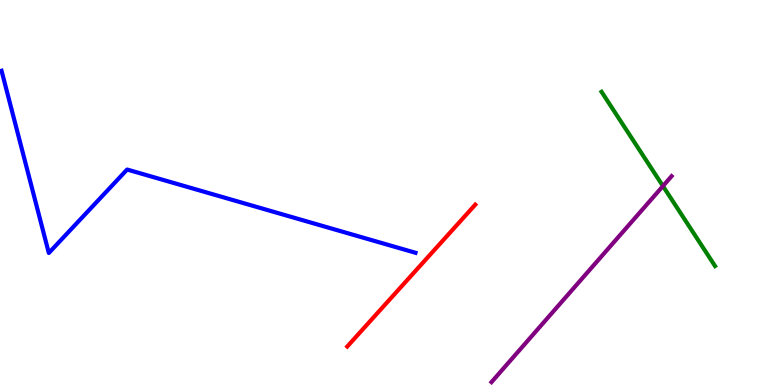[{'lines': ['blue', 'red'], 'intersections': []}, {'lines': ['green', 'red'], 'intersections': []}, {'lines': ['purple', 'red'], 'intersections': []}, {'lines': ['blue', 'green'], 'intersections': []}, {'lines': ['blue', 'purple'], 'intersections': []}, {'lines': ['green', 'purple'], 'intersections': [{'x': 8.55, 'y': 5.17}]}]